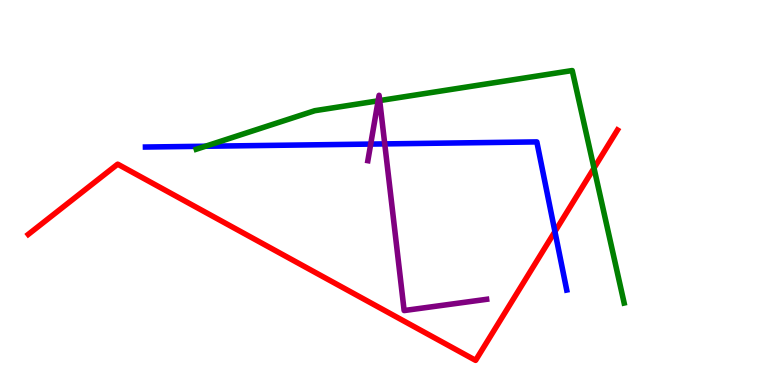[{'lines': ['blue', 'red'], 'intersections': [{'x': 7.16, 'y': 3.99}]}, {'lines': ['green', 'red'], 'intersections': [{'x': 7.66, 'y': 5.63}]}, {'lines': ['purple', 'red'], 'intersections': []}, {'lines': ['blue', 'green'], 'intersections': [{'x': 2.65, 'y': 6.2}]}, {'lines': ['blue', 'purple'], 'intersections': [{'x': 4.78, 'y': 6.26}, {'x': 4.96, 'y': 6.26}]}, {'lines': ['green', 'purple'], 'intersections': [{'x': 4.88, 'y': 7.38}, {'x': 4.9, 'y': 7.39}]}]